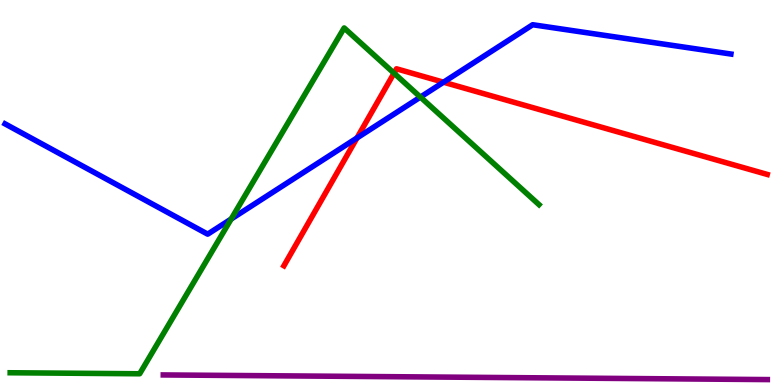[{'lines': ['blue', 'red'], 'intersections': [{'x': 4.61, 'y': 6.42}, {'x': 5.72, 'y': 7.86}]}, {'lines': ['green', 'red'], 'intersections': [{'x': 5.08, 'y': 8.1}]}, {'lines': ['purple', 'red'], 'intersections': []}, {'lines': ['blue', 'green'], 'intersections': [{'x': 2.98, 'y': 4.31}, {'x': 5.42, 'y': 7.48}]}, {'lines': ['blue', 'purple'], 'intersections': []}, {'lines': ['green', 'purple'], 'intersections': []}]